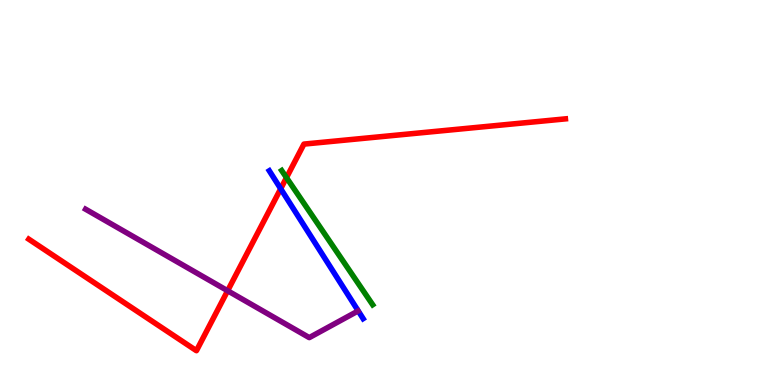[{'lines': ['blue', 'red'], 'intersections': [{'x': 3.62, 'y': 5.1}]}, {'lines': ['green', 'red'], 'intersections': [{'x': 3.7, 'y': 5.39}]}, {'lines': ['purple', 'red'], 'intersections': [{'x': 2.94, 'y': 2.45}]}, {'lines': ['blue', 'green'], 'intersections': []}, {'lines': ['blue', 'purple'], 'intersections': []}, {'lines': ['green', 'purple'], 'intersections': []}]